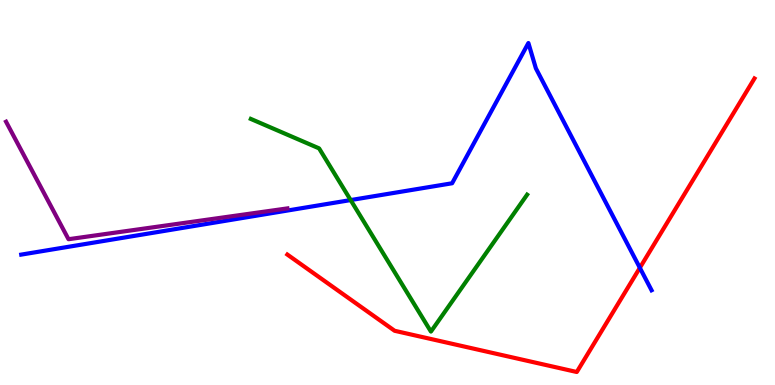[{'lines': ['blue', 'red'], 'intersections': [{'x': 8.26, 'y': 3.04}]}, {'lines': ['green', 'red'], 'intersections': []}, {'lines': ['purple', 'red'], 'intersections': []}, {'lines': ['blue', 'green'], 'intersections': [{'x': 4.52, 'y': 4.8}]}, {'lines': ['blue', 'purple'], 'intersections': []}, {'lines': ['green', 'purple'], 'intersections': []}]